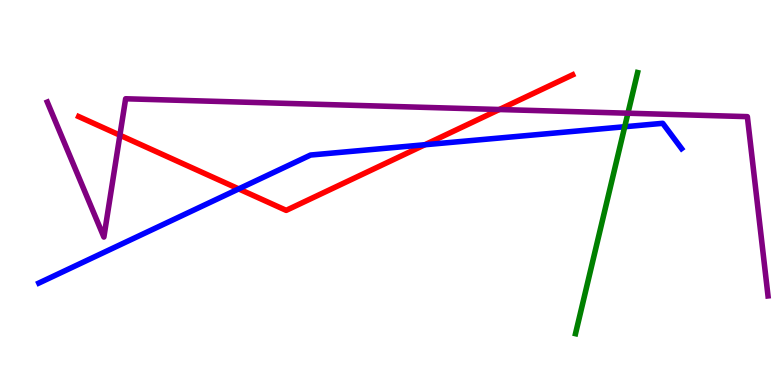[{'lines': ['blue', 'red'], 'intersections': [{'x': 3.08, 'y': 5.09}, {'x': 5.48, 'y': 6.24}]}, {'lines': ['green', 'red'], 'intersections': []}, {'lines': ['purple', 'red'], 'intersections': [{'x': 1.55, 'y': 6.49}, {'x': 6.44, 'y': 7.16}]}, {'lines': ['blue', 'green'], 'intersections': [{'x': 8.06, 'y': 6.71}]}, {'lines': ['blue', 'purple'], 'intersections': []}, {'lines': ['green', 'purple'], 'intersections': [{'x': 8.1, 'y': 7.06}]}]